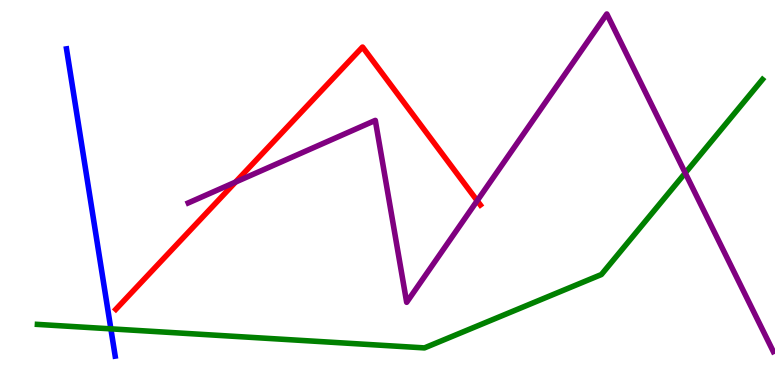[{'lines': ['blue', 'red'], 'intersections': []}, {'lines': ['green', 'red'], 'intersections': []}, {'lines': ['purple', 'red'], 'intersections': [{'x': 3.04, 'y': 5.27}, {'x': 6.16, 'y': 4.79}]}, {'lines': ['blue', 'green'], 'intersections': [{'x': 1.43, 'y': 1.46}]}, {'lines': ['blue', 'purple'], 'intersections': []}, {'lines': ['green', 'purple'], 'intersections': [{'x': 8.84, 'y': 5.51}]}]